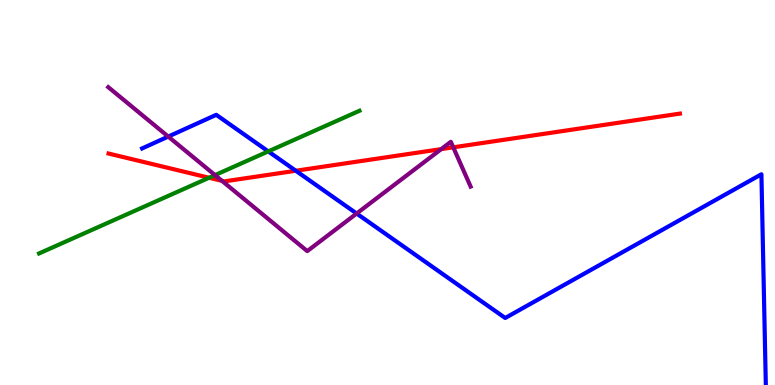[{'lines': ['blue', 'red'], 'intersections': [{'x': 3.82, 'y': 5.56}]}, {'lines': ['green', 'red'], 'intersections': [{'x': 2.7, 'y': 5.38}]}, {'lines': ['purple', 'red'], 'intersections': [{'x': 2.86, 'y': 5.3}, {'x': 5.69, 'y': 6.13}, {'x': 5.85, 'y': 6.17}]}, {'lines': ['blue', 'green'], 'intersections': [{'x': 3.46, 'y': 6.07}]}, {'lines': ['blue', 'purple'], 'intersections': [{'x': 2.17, 'y': 6.45}, {'x': 4.6, 'y': 4.45}]}, {'lines': ['green', 'purple'], 'intersections': [{'x': 2.77, 'y': 5.45}]}]